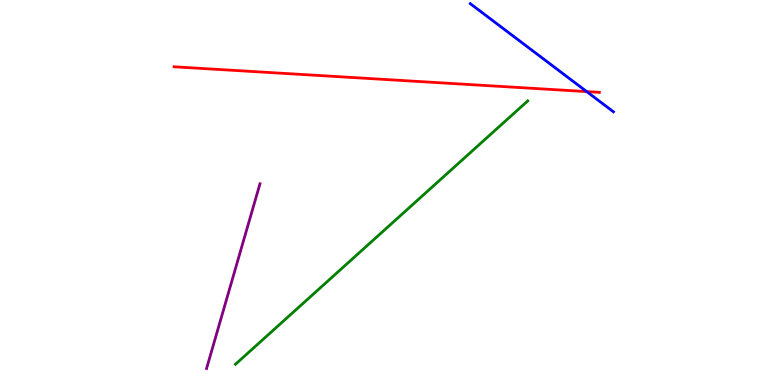[{'lines': ['blue', 'red'], 'intersections': [{'x': 7.57, 'y': 7.62}]}, {'lines': ['green', 'red'], 'intersections': []}, {'lines': ['purple', 'red'], 'intersections': []}, {'lines': ['blue', 'green'], 'intersections': []}, {'lines': ['blue', 'purple'], 'intersections': []}, {'lines': ['green', 'purple'], 'intersections': []}]